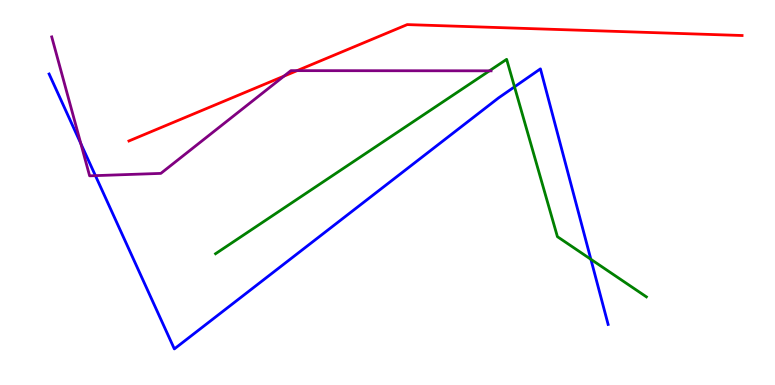[{'lines': ['blue', 'red'], 'intersections': []}, {'lines': ['green', 'red'], 'intersections': []}, {'lines': ['purple', 'red'], 'intersections': [{'x': 3.66, 'y': 8.02}, {'x': 3.83, 'y': 8.17}]}, {'lines': ['blue', 'green'], 'intersections': [{'x': 6.64, 'y': 7.74}, {'x': 7.62, 'y': 3.26}]}, {'lines': ['blue', 'purple'], 'intersections': [{'x': 1.04, 'y': 6.27}, {'x': 1.23, 'y': 5.44}]}, {'lines': ['green', 'purple'], 'intersections': [{'x': 6.32, 'y': 8.16}]}]